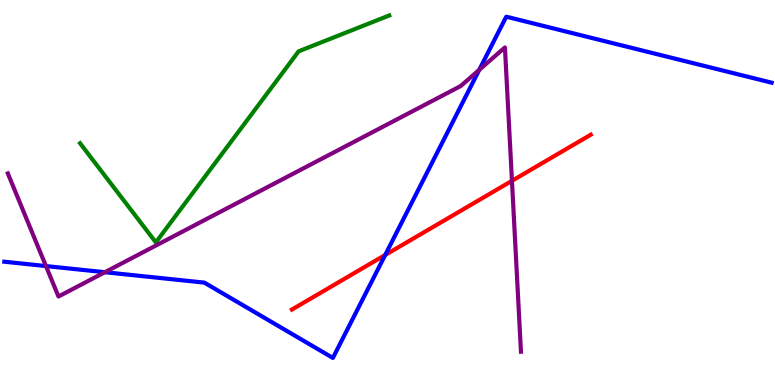[{'lines': ['blue', 'red'], 'intersections': [{'x': 4.97, 'y': 3.38}]}, {'lines': ['green', 'red'], 'intersections': []}, {'lines': ['purple', 'red'], 'intersections': [{'x': 6.61, 'y': 5.3}]}, {'lines': ['blue', 'green'], 'intersections': []}, {'lines': ['blue', 'purple'], 'intersections': [{'x': 0.593, 'y': 3.09}, {'x': 1.35, 'y': 2.93}, {'x': 6.18, 'y': 8.19}]}, {'lines': ['green', 'purple'], 'intersections': []}]